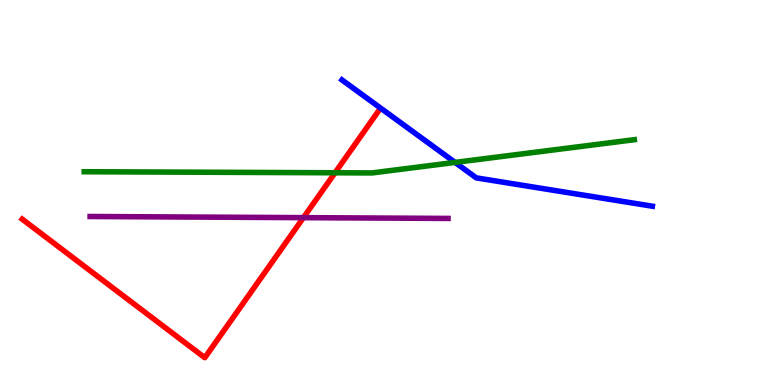[{'lines': ['blue', 'red'], 'intersections': []}, {'lines': ['green', 'red'], 'intersections': [{'x': 4.32, 'y': 5.51}]}, {'lines': ['purple', 'red'], 'intersections': [{'x': 3.92, 'y': 4.35}]}, {'lines': ['blue', 'green'], 'intersections': [{'x': 5.87, 'y': 5.78}]}, {'lines': ['blue', 'purple'], 'intersections': []}, {'lines': ['green', 'purple'], 'intersections': []}]